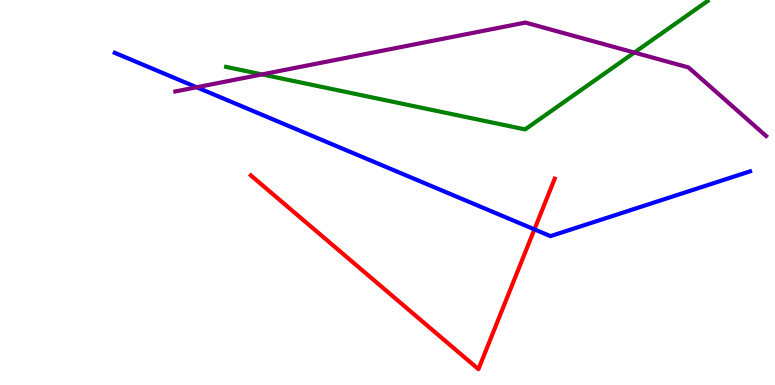[{'lines': ['blue', 'red'], 'intersections': [{'x': 6.9, 'y': 4.04}]}, {'lines': ['green', 'red'], 'intersections': []}, {'lines': ['purple', 'red'], 'intersections': []}, {'lines': ['blue', 'green'], 'intersections': []}, {'lines': ['blue', 'purple'], 'intersections': [{'x': 2.54, 'y': 7.73}]}, {'lines': ['green', 'purple'], 'intersections': [{'x': 3.38, 'y': 8.07}, {'x': 8.19, 'y': 8.64}]}]